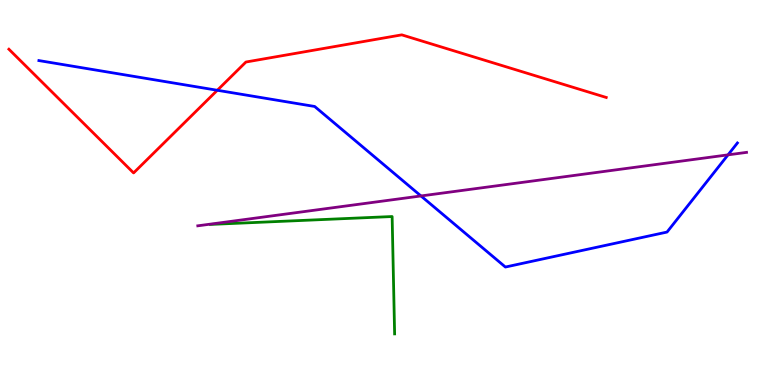[{'lines': ['blue', 'red'], 'intersections': [{'x': 2.8, 'y': 7.66}]}, {'lines': ['green', 'red'], 'intersections': []}, {'lines': ['purple', 'red'], 'intersections': []}, {'lines': ['blue', 'green'], 'intersections': []}, {'lines': ['blue', 'purple'], 'intersections': [{'x': 5.43, 'y': 4.91}, {'x': 9.39, 'y': 5.98}]}, {'lines': ['green', 'purple'], 'intersections': []}]